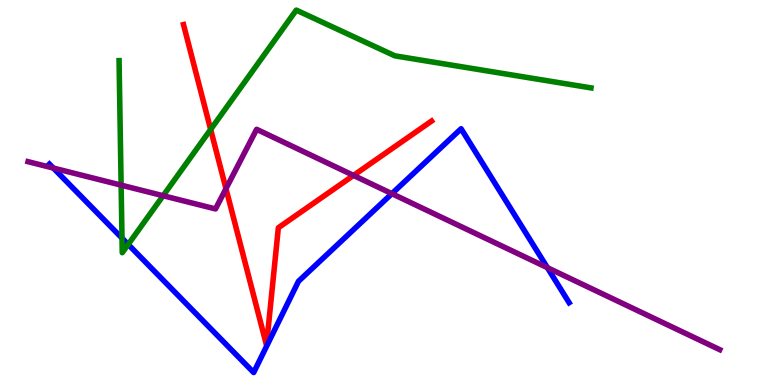[{'lines': ['blue', 'red'], 'intersections': []}, {'lines': ['green', 'red'], 'intersections': [{'x': 2.72, 'y': 6.64}]}, {'lines': ['purple', 'red'], 'intersections': [{'x': 2.92, 'y': 5.1}, {'x': 4.56, 'y': 5.44}]}, {'lines': ['blue', 'green'], 'intersections': [{'x': 1.57, 'y': 3.81}, {'x': 1.65, 'y': 3.65}]}, {'lines': ['blue', 'purple'], 'intersections': [{'x': 0.688, 'y': 5.63}, {'x': 5.06, 'y': 4.97}, {'x': 7.06, 'y': 3.05}]}, {'lines': ['green', 'purple'], 'intersections': [{'x': 1.56, 'y': 5.19}, {'x': 2.1, 'y': 4.92}]}]